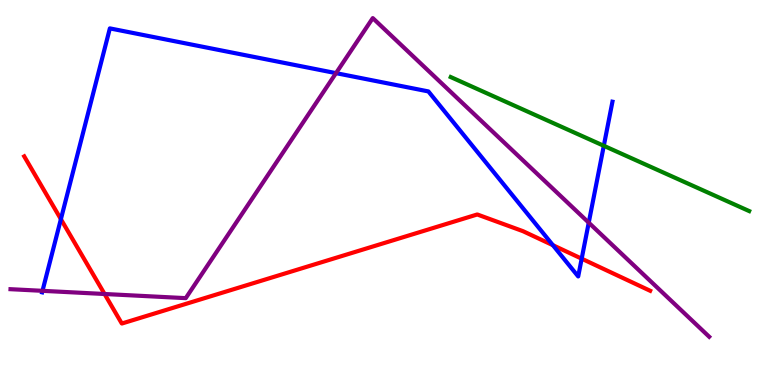[{'lines': ['blue', 'red'], 'intersections': [{'x': 0.786, 'y': 4.31}, {'x': 7.13, 'y': 3.63}, {'x': 7.51, 'y': 3.28}]}, {'lines': ['green', 'red'], 'intersections': []}, {'lines': ['purple', 'red'], 'intersections': [{'x': 1.35, 'y': 2.36}]}, {'lines': ['blue', 'green'], 'intersections': [{'x': 7.79, 'y': 6.21}]}, {'lines': ['blue', 'purple'], 'intersections': [{'x': 0.548, 'y': 2.45}, {'x': 4.34, 'y': 8.1}, {'x': 7.6, 'y': 4.22}]}, {'lines': ['green', 'purple'], 'intersections': []}]